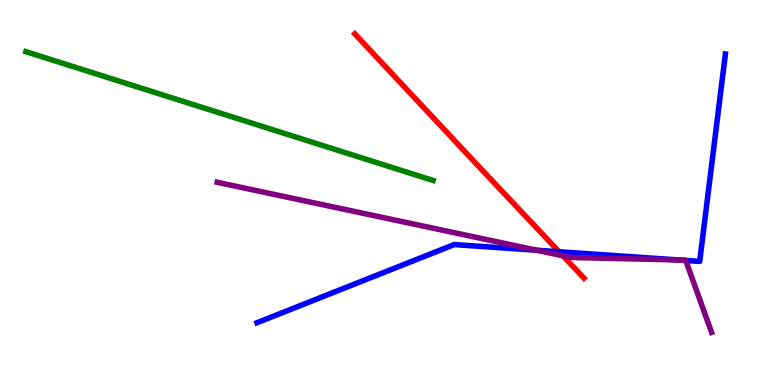[{'lines': ['blue', 'red'], 'intersections': [{'x': 7.21, 'y': 3.46}]}, {'lines': ['green', 'red'], 'intersections': []}, {'lines': ['purple', 'red'], 'intersections': [{'x': 7.26, 'y': 3.36}]}, {'lines': ['blue', 'green'], 'intersections': []}, {'lines': ['blue', 'purple'], 'intersections': [{'x': 6.92, 'y': 3.5}, {'x': 8.75, 'y': 3.25}, {'x': 8.85, 'y': 3.23}]}, {'lines': ['green', 'purple'], 'intersections': []}]